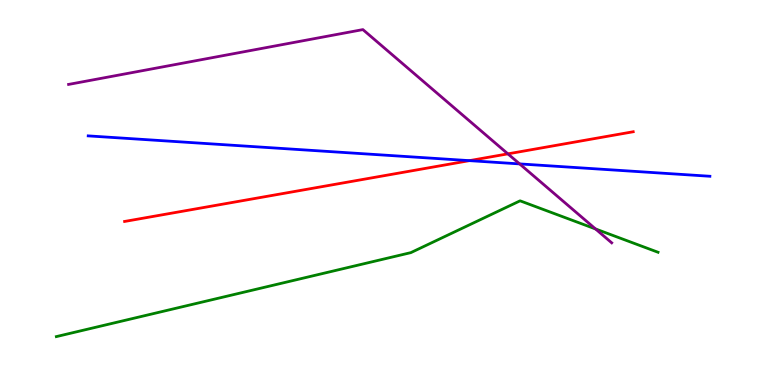[{'lines': ['blue', 'red'], 'intersections': [{'x': 6.06, 'y': 5.83}]}, {'lines': ['green', 'red'], 'intersections': []}, {'lines': ['purple', 'red'], 'intersections': [{'x': 6.55, 'y': 6.0}]}, {'lines': ['blue', 'green'], 'intersections': []}, {'lines': ['blue', 'purple'], 'intersections': [{'x': 6.7, 'y': 5.74}]}, {'lines': ['green', 'purple'], 'intersections': [{'x': 7.68, 'y': 4.05}]}]